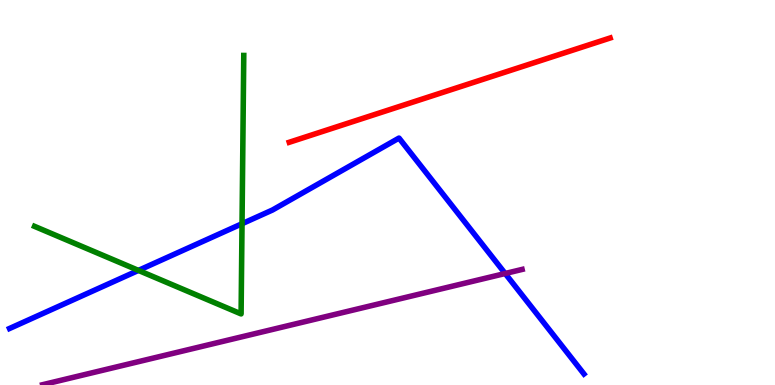[{'lines': ['blue', 'red'], 'intersections': []}, {'lines': ['green', 'red'], 'intersections': []}, {'lines': ['purple', 'red'], 'intersections': []}, {'lines': ['blue', 'green'], 'intersections': [{'x': 1.79, 'y': 2.98}, {'x': 3.12, 'y': 4.19}]}, {'lines': ['blue', 'purple'], 'intersections': [{'x': 6.52, 'y': 2.9}]}, {'lines': ['green', 'purple'], 'intersections': []}]